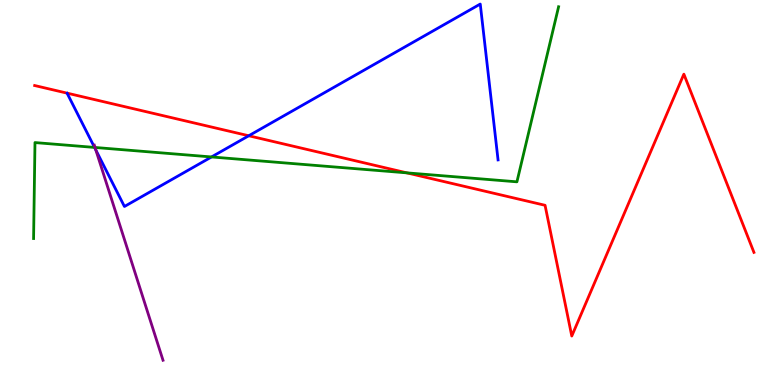[{'lines': ['blue', 'red'], 'intersections': [{'x': 3.21, 'y': 6.47}]}, {'lines': ['green', 'red'], 'intersections': [{'x': 5.25, 'y': 5.51}]}, {'lines': ['purple', 'red'], 'intersections': []}, {'lines': ['blue', 'green'], 'intersections': [{'x': 1.22, 'y': 6.17}, {'x': 2.73, 'y': 5.92}]}, {'lines': ['blue', 'purple'], 'intersections': [{'x': 1.24, 'y': 6.1}]}, {'lines': ['green', 'purple'], 'intersections': [{'x': 1.23, 'y': 6.17}]}]